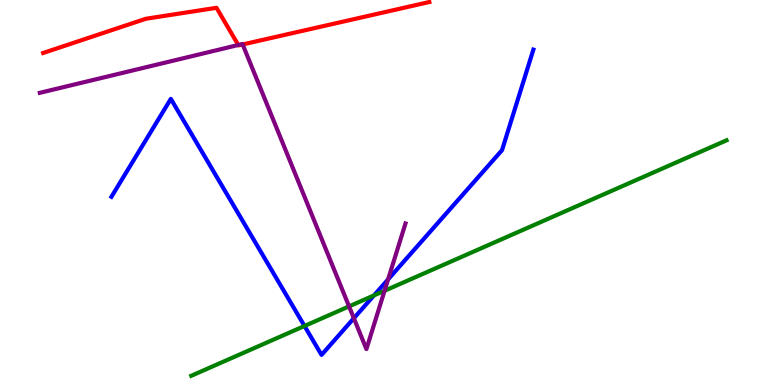[{'lines': ['blue', 'red'], 'intersections': []}, {'lines': ['green', 'red'], 'intersections': []}, {'lines': ['purple', 'red'], 'intersections': [{'x': 3.07, 'y': 8.83}, {'x': 3.13, 'y': 8.85}]}, {'lines': ['blue', 'green'], 'intersections': [{'x': 3.93, 'y': 1.53}, {'x': 4.83, 'y': 2.33}]}, {'lines': ['blue', 'purple'], 'intersections': [{'x': 4.57, 'y': 1.73}, {'x': 5.01, 'y': 2.74}]}, {'lines': ['green', 'purple'], 'intersections': [{'x': 4.5, 'y': 2.04}, {'x': 4.96, 'y': 2.45}]}]